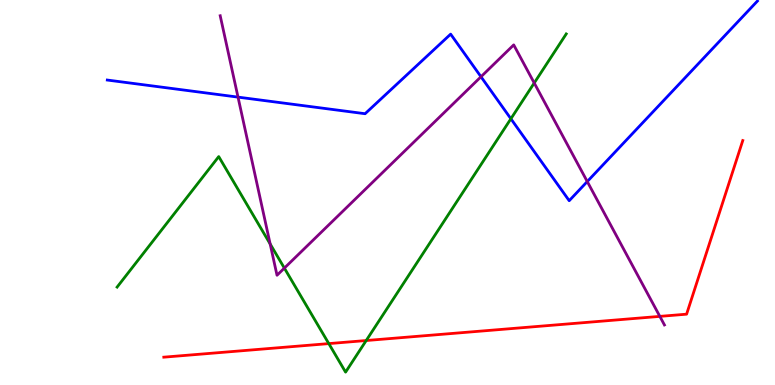[{'lines': ['blue', 'red'], 'intersections': []}, {'lines': ['green', 'red'], 'intersections': [{'x': 4.24, 'y': 1.08}, {'x': 4.73, 'y': 1.16}]}, {'lines': ['purple', 'red'], 'intersections': [{'x': 8.51, 'y': 1.78}]}, {'lines': ['blue', 'green'], 'intersections': [{'x': 6.59, 'y': 6.92}]}, {'lines': ['blue', 'purple'], 'intersections': [{'x': 3.07, 'y': 7.48}, {'x': 6.21, 'y': 8.01}, {'x': 7.58, 'y': 5.28}]}, {'lines': ['green', 'purple'], 'intersections': [{'x': 3.49, 'y': 3.66}, {'x': 3.67, 'y': 3.04}, {'x': 6.89, 'y': 7.84}]}]